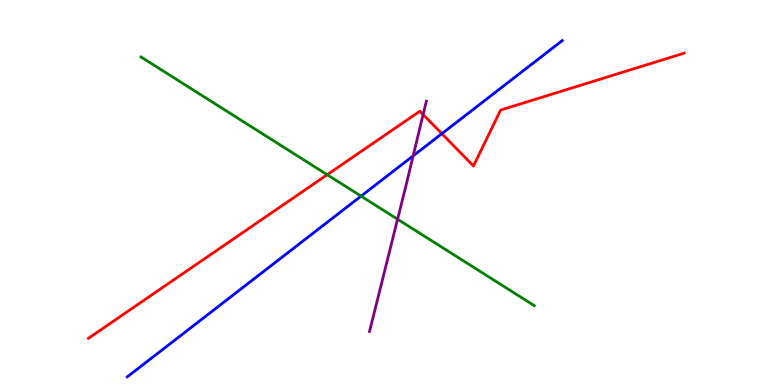[{'lines': ['blue', 'red'], 'intersections': [{'x': 5.7, 'y': 6.53}]}, {'lines': ['green', 'red'], 'intersections': [{'x': 4.22, 'y': 5.46}]}, {'lines': ['purple', 'red'], 'intersections': [{'x': 5.46, 'y': 7.02}]}, {'lines': ['blue', 'green'], 'intersections': [{'x': 4.66, 'y': 4.91}]}, {'lines': ['blue', 'purple'], 'intersections': [{'x': 5.33, 'y': 5.95}]}, {'lines': ['green', 'purple'], 'intersections': [{'x': 5.13, 'y': 4.31}]}]